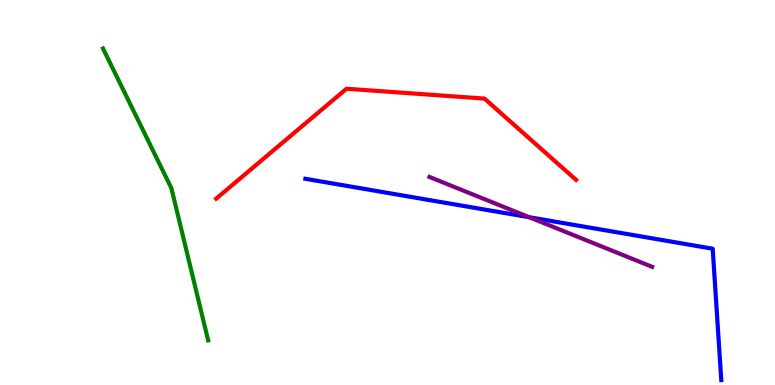[{'lines': ['blue', 'red'], 'intersections': []}, {'lines': ['green', 'red'], 'intersections': []}, {'lines': ['purple', 'red'], 'intersections': []}, {'lines': ['blue', 'green'], 'intersections': []}, {'lines': ['blue', 'purple'], 'intersections': [{'x': 6.83, 'y': 4.36}]}, {'lines': ['green', 'purple'], 'intersections': []}]